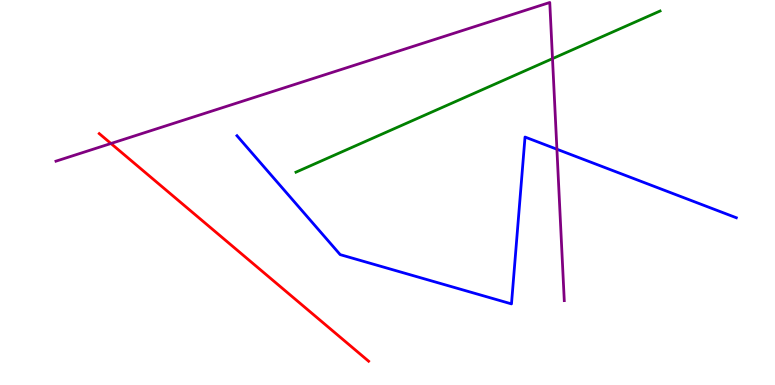[{'lines': ['blue', 'red'], 'intersections': []}, {'lines': ['green', 'red'], 'intersections': []}, {'lines': ['purple', 'red'], 'intersections': [{'x': 1.43, 'y': 6.27}]}, {'lines': ['blue', 'green'], 'intersections': []}, {'lines': ['blue', 'purple'], 'intersections': [{'x': 7.19, 'y': 6.12}]}, {'lines': ['green', 'purple'], 'intersections': [{'x': 7.13, 'y': 8.48}]}]